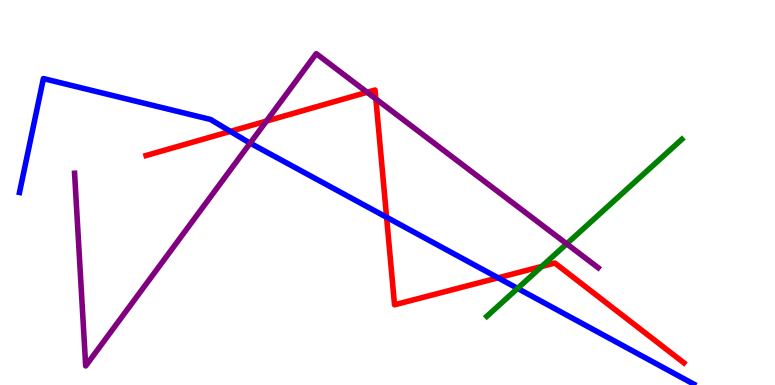[{'lines': ['blue', 'red'], 'intersections': [{'x': 2.97, 'y': 6.59}, {'x': 4.99, 'y': 4.36}, {'x': 6.43, 'y': 2.78}]}, {'lines': ['green', 'red'], 'intersections': [{'x': 6.99, 'y': 3.08}]}, {'lines': ['purple', 'red'], 'intersections': [{'x': 3.44, 'y': 6.86}, {'x': 4.74, 'y': 7.6}, {'x': 4.85, 'y': 7.43}]}, {'lines': ['blue', 'green'], 'intersections': [{'x': 6.68, 'y': 2.51}]}, {'lines': ['blue', 'purple'], 'intersections': [{'x': 3.23, 'y': 6.28}]}, {'lines': ['green', 'purple'], 'intersections': [{'x': 7.31, 'y': 3.67}]}]